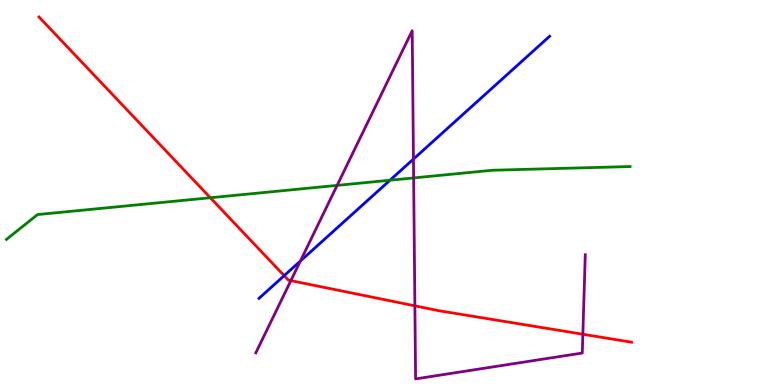[{'lines': ['blue', 'red'], 'intersections': [{'x': 3.67, 'y': 2.84}]}, {'lines': ['green', 'red'], 'intersections': [{'x': 2.71, 'y': 4.86}]}, {'lines': ['purple', 'red'], 'intersections': [{'x': 3.75, 'y': 2.71}, {'x': 5.35, 'y': 2.06}, {'x': 7.52, 'y': 1.32}]}, {'lines': ['blue', 'green'], 'intersections': [{'x': 5.03, 'y': 5.32}]}, {'lines': ['blue', 'purple'], 'intersections': [{'x': 3.88, 'y': 3.22}, {'x': 5.33, 'y': 5.87}]}, {'lines': ['green', 'purple'], 'intersections': [{'x': 4.35, 'y': 5.18}, {'x': 5.34, 'y': 5.38}]}]